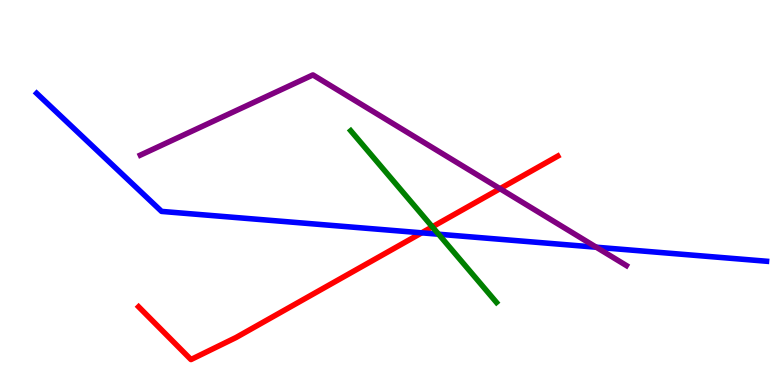[{'lines': ['blue', 'red'], 'intersections': [{'x': 5.44, 'y': 3.95}]}, {'lines': ['green', 'red'], 'intersections': [{'x': 5.58, 'y': 4.11}]}, {'lines': ['purple', 'red'], 'intersections': [{'x': 6.45, 'y': 5.1}]}, {'lines': ['blue', 'green'], 'intersections': [{'x': 5.66, 'y': 3.92}]}, {'lines': ['blue', 'purple'], 'intersections': [{'x': 7.69, 'y': 3.58}]}, {'lines': ['green', 'purple'], 'intersections': []}]